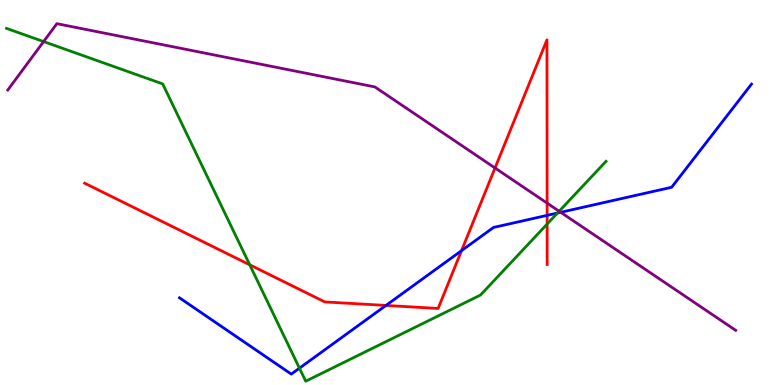[{'lines': ['blue', 'red'], 'intersections': [{'x': 4.98, 'y': 2.07}, {'x': 5.96, 'y': 3.49}, {'x': 7.06, 'y': 4.41}]}, {'lines': ['green', 'red'], 'intersections': [{'x': 3.22, 'y': 3.12}, {'x': 7.06, 'y': 4.18}]}, {'lines': ['purple', 'red'], 'intersections': [{'x': 6.39, 'y': 5.64}, {'x': 7.06, 'y': 4.72}]}, {'lines': ['blue', 'green'], 'intersections': [{'x': 3.86, 'y': 0.437}, {'x': 7.19, 'y': 4.47}]}, {'lines': ['blue', 'purple'], 'intersections': [{'x': 7.24, 'y': 4.49}]}, {'lines': ['green', 'purple'], 'intersections': [{'x': 0.563, 'y': 8.92}, {'x': 7.22, 'y': 4.51}]}]